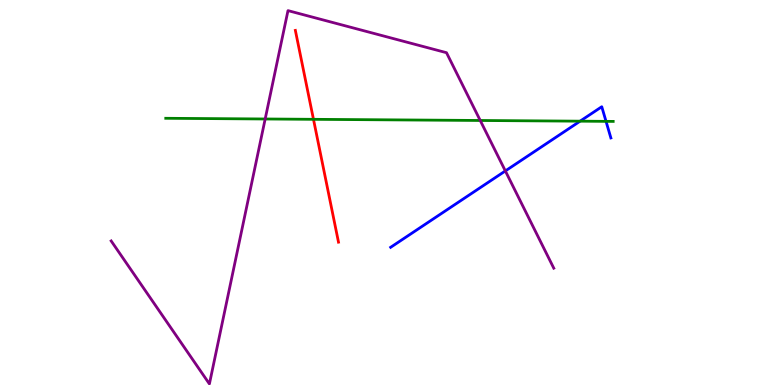[{'lines': ['blue', 'red'], 'intersections': []}, {'lines': ['green', 'red'], 'intersections': [{'x': 4.04, 'y': 6.9}]}, {'lines': ['purple', 'red'], 'intersections': []}, {'lines': ['blue', 'green'], 'intersections': [{'x': 7.49, 'y': 6.85}, {'x': 7.82, 'y': 6.85}]}, {'lines': ['blue', 'purple'], 'intersections': [{'x': 6.52, 'y': 5.56}]}, {'lines': ['green', 'purple'], 'intersections': [{'x': 3.42, 'y': 6.91}, {'x': 6.2, 'y': 6.87}]}]